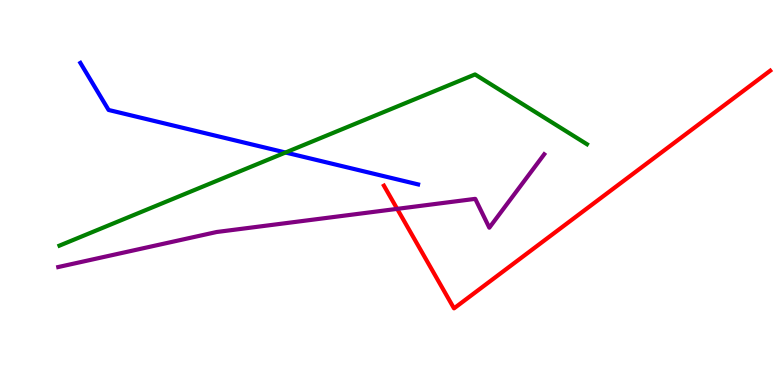[{'lines': ['blue', 'red'], 'intersections': []}, {'lines': ['green', 'red'], 'intersections': []}, {'lines': ['purple', 'red'], 'intersections': [{'x': 5.12, 'y': 4.57}]}, {'lines': ['blue', 'green'], 'intersections': [{'x': 3.68, 'y': 6.04}]}, {'lines': ['blue', 'purple'], 'intersections': []}, {'lines': ['green', 'purple'], 'intersections': []}]